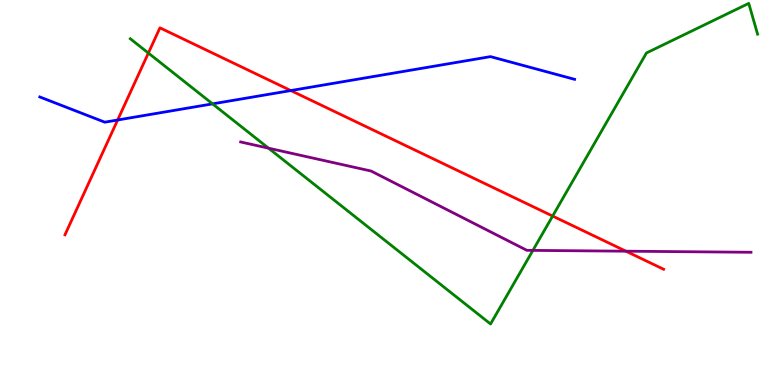[{'lines': ['blue', 'red'], 'intersections': [{'x': 1.52, 'y': 6.88}, {'x': 3.75, 'y': 7.65}]}, {'lines': ['green', 'red'], 'intersections': [{'x': 1.91, 'y': 8.62}, {'x': 7.13, 'y': 4.39}]}, {'lines': ['purple', 'red'], 'intersections': [{'x': 8.08, 'y': 3.48}]}, {'lines': ['blue', 'green'], 'intersections': [{'x': 2.74, 'y': 7.3}]}, {'lines': ['blue', 'purple'], 'intersections': []}, {'lines': ['green', 'purple'], 'intersections': [{'x': 3.46, 'y': 6.15}, {'x': 6.88, 'y': 3.5}]}]